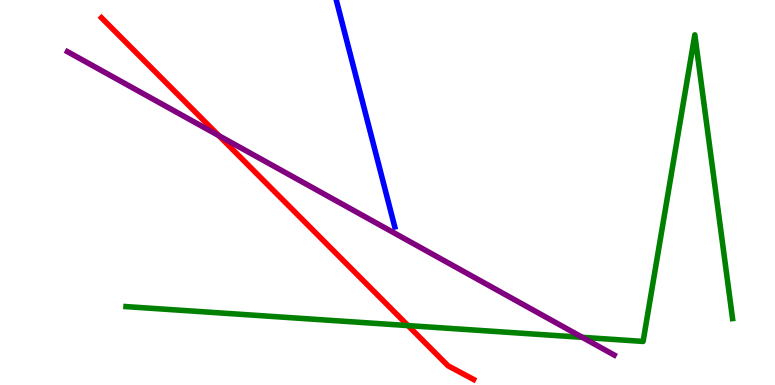[{'lines': ['blue', 'red'], 'intersections': []}, {'lines': ['green', 'red'], 'intersections': [{'x': 5.26, 'y': 1.54}]}, {'lines': ['purple', 'red'], 'intersections': [{'x': 2.82, 'y': 6.48}]}, {'lines': ['blue', 'green'], 'intersections': []}, {'lines': ['blue', 'purple'], 'intersections': []}, {'lines': ['green', 'purple'], 'intersections': [{'x': 7.51, 'y': 1.24}]}]